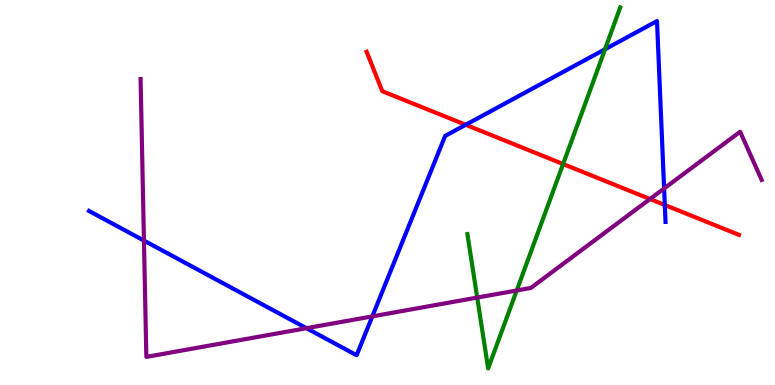[{'lines': ['blue', 'red'], 'intersections': [{'x': 6.01, 'y': 6.76}, {'x': 8.58, 'y': 4.68}]}, {'lines': ['green', 'red'], 'intersections': [{'x': 7.27, 'y': 5.74}]}, {'lines': ['purple', 'red'], 'intersections': [{'x': 8.39, 'y': 4.83}]}, {'lines': ['blue', 'green'], 'intersections': [{'x': 7.81, 'y': 8.72}]}, {'lines': ['blue', 'purple'], 'intersections': [{'x': 1.86, 'y': 3.75}, {'x': 3.95, 'y': 1.48}, {'x': 4.8, 'y': 1.78}, {'x': 8.57, 'y': 5.1}]}, {'lines': ['green', 'purple'], 'intersections': [{'x': 6.16, 'y': 2.27}, {'x': 6.67, 'y': 2.46}]}]